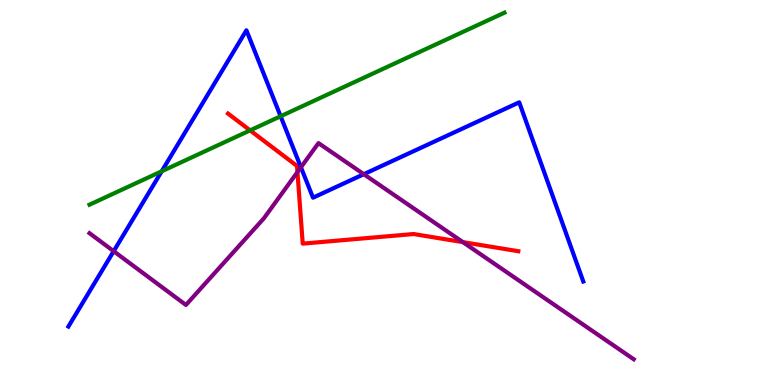[{'lines': ['blue', 'red'], 'intersections': []}, {'lines': ['green', 'red'], 'intersections': [{'x': 3.23, 'y': 6.61}]}, {'lines': ['purple', 'red'], 'intersections': [{'x': 3.84, 'y': 5.53}, {'x': 5.97, 'y': 3.71}]}, {'lines': ['blue', 'green'], 'intersections': [{'x': 2.09, 'y': 5.55}, {'x': 3.62, 'y': 6.98}]}, {'lines': ['blue', 'purple'], 'intersections': [{'x': 1.47, 'y': 3.48}, {'x': 3.88, 'y': 5.65}, {'x': 4.69, 'y': 5.48}]}, {'lines': ['green', 'purple'], 'intersections': []}]